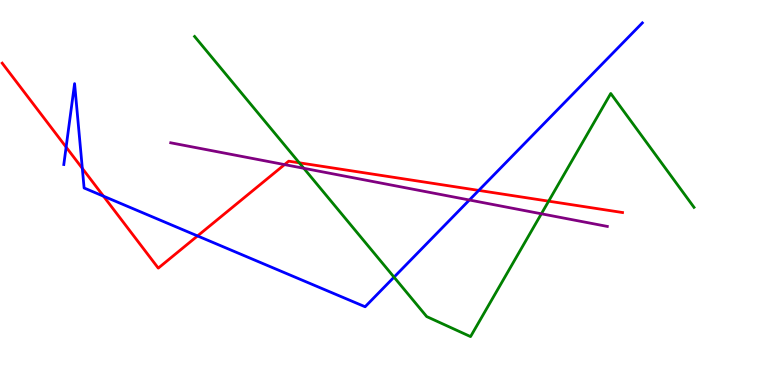[{'lines': ['blue', 'red'], 'intersections': [{'x': 0.853, 'y': 6.18}, {'x': 1.06, 'y': 5.63}, {'x': 1.34, 'y': 4.9}, {'x': 2.55, 'y': 3.87}, {'x': 6.18, 'y': 5.05}]}, {'lines': ['green', 'red'], 'intersections': [{'x': 3.86, 'y': 5.77}, {'x': 7.08, 'y': 4.77}]}, {'lines': ['purple', 'red'], 'intersections': [{'x': 3.67, 'y': 5.72}]}, {'lines': ['blue', 'green'], 'intersections': [{'x': 5.08, 'y': 2.8}]}, {'lines': ['blue', 'purple'], 'intersections': [{'x': 6.06, 'y': 4.81}]}, {'lines': ['green', 'purple'], 'intersections': [{'x': 3.92, 'y': 5.63}, {'x': 6.99, 'y': 4.45}]}]